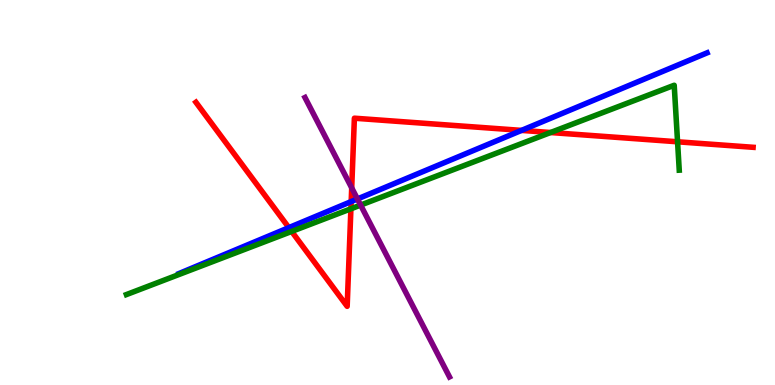[{'lines': ['blue', 'red'], 'intersections': [{'x': 3.73, 'y': 4.09}, {'x': 4.53, 'y': 4.76}, {'x': 6.73, 'y': 6.61}]}, {'lines': ['green', 'red'], 'intersections': [{'x': 3.76, 'y': 3.99}, {'x': 4.53, 'y': 4.58}, {'x': 7.1, 'y': 6.56}, {'x': 8.74, 'y': 6.32}]}, {'lines': ['purple', 'red'], 'intersections': [{'x': 4.54, 'y': 5.12}]}, {'lines': ['blue', 'green'], 'intersections': []}, {'lines': ['blue', 'purple'], 'intersections': [{'x': 4.61, 'y': 4.83}]}, {'lines': ['green', 'purple'], 'intersections': [{'x': 4.65, 'y': 4.67}]}]